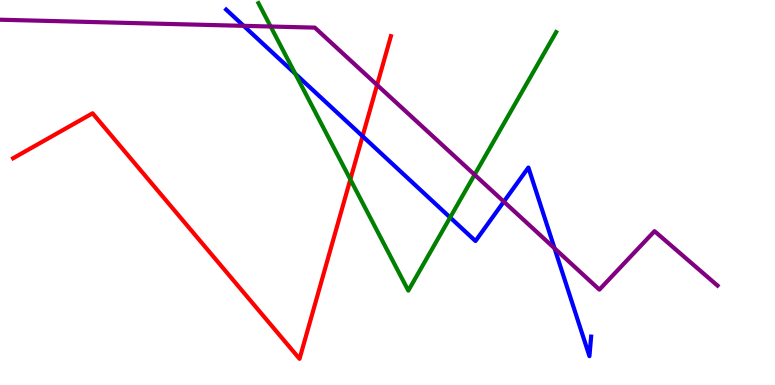[{'lines': ['blue', 'red'], 'intersections': [{'x': 4.68, 'y': 6.46}]}, {'lines': ['green', 'red'], 'intersections': [{'x': 4.52, 'y': 5.34}]}, {'lines': ['purple', 'red'], 'intersections': [{'x': 4.87, 'y': 7.79}]}, {'lines': ['blue', 'green'], 'intersections': [{'x': 3.81, 'y': 8.09}, {'x': 5.81, 'y': 4.35}]}, {'lines': ['blue', 'purple'], 'intersections': [{'x': 3.14, 'y': 9.33}, {'x': 6.5, 'y': 4.76}, {'x': 7.16, 'y': 3.55}]}, {'lines': ['green', 'purple'], 'intersections': [{'x': 3.49, 'y': 9.31}, {'x': 6.12, 'y': 5.46}]}]